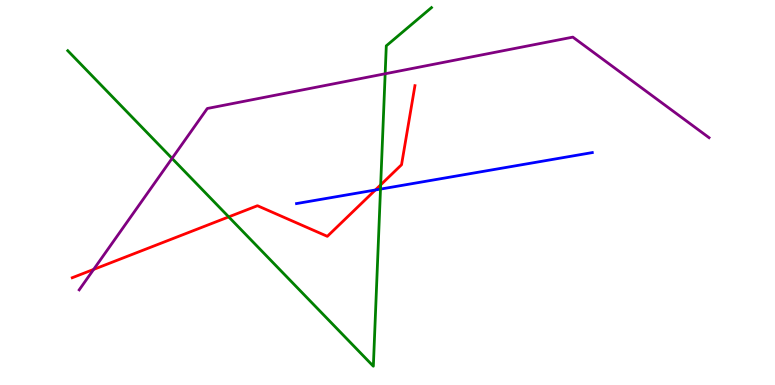[{'lines': ['blue', 'red'], 'intersections': [{'x': 4.84, 'y': 5.07}]}, {'lines': ['green', 'red'], 'intersections': [{'x': 2.95, 'y': 4.37}, {'x': 4.91, 'y': 5.2}]}, {'lines': ['purple', 'red'], 'intersections': [{'x': 1.21, 'y': 3.0}]}, {'lines': ['blue', 'green'], 'intersections': [{'x': 4.91, 'y': 5.09}]}, {'lines': ['blue', 'purple'], 'intersections': []}, {'lines': ['green', 'purple'], 'intersections': [{'x': 2.22, 'y': 5.89}, {'x': 4.97, 'y': 8.08}]}]